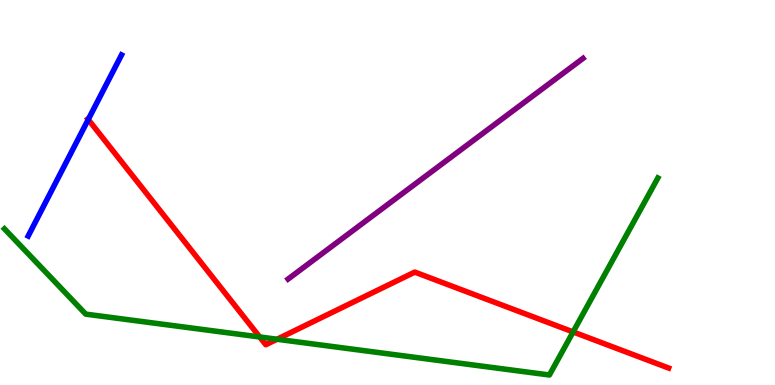[{'lines': ['blue', 'red'], 'intersections': [{'x': 1.14, 'y': 6.9}]}, {'lines': ['green', 'red'], 'intersections': [{'x': 3.35, 'y': 1.25}, {'x': 3.57, 'y': 1.19}, {'x': 7.39, 'y': 1.38}]}, {'lines': ['purple', 'red'], 'intersections': []}, {'lines': ['blue', 'green'], 'intersections': []}, {'lines': ['blue', 'purple'], 'intersections': []}, {'lines': ['green', 'purple'], 'intersections': []}]